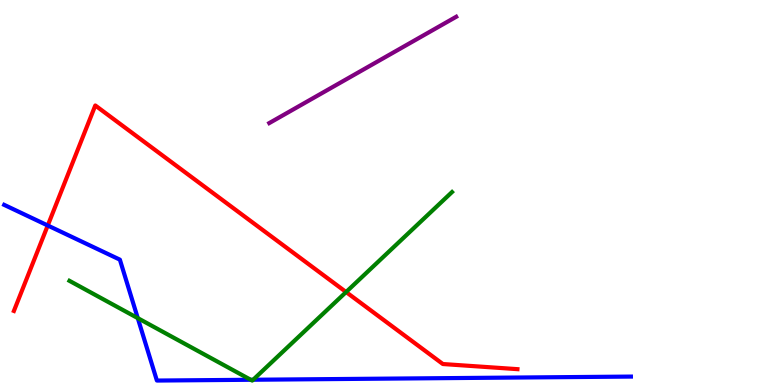[{'lines': ['blue', 'red'], 'intersections': [{'x': 0.616, 'y': 4.14}]}, {'lines': ['green', 'red'], 'intersections': [{'x': 4.47, 'y': 2.41}]}, {'lines': ['purple', 'red'], 'intersections': []}, {'lines': ['blue', 'green'], 'intersections': [{'x': 1.78, 'y': 1.74}, {'x': 3.23, 'y': 0.136}, {'x': 3.27, 'y': 0.136}]}, {'lines': ['blue', 'purple'], 'intersections': []}, {'lines': ['green', 'purple'], 'intersections': []}]